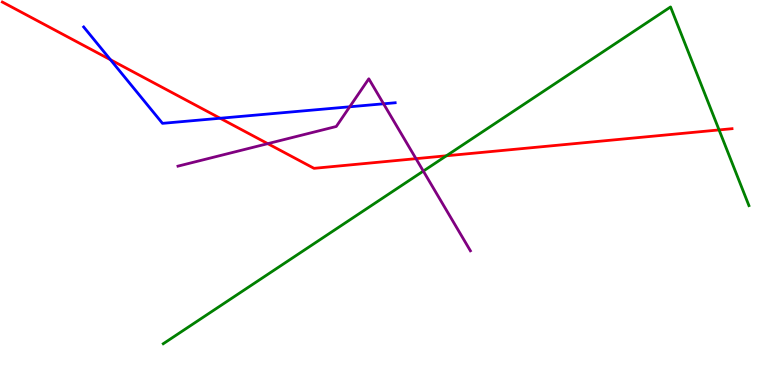[{'lines': ['blue', 'red'], 'intersections': [{'x': 1.43, 'y': 8.45}, {'x': 2.84, 'y': 6.93}]}, {'lines': ['green', 'red'], 'intersections': [{'x': 5.76, 'y': 5.95}, {'x': 9.28, 'y': 6.63}]}, {'lines': ['purple', 'red'], 'intersections': [{'x': 3.45, 'y': 6.27}, {'x': 5.37, 'y': 5.88}]}, {'lines': ['blue', 'green'], 'intersections': []}, {'lines': ['blue', 'purple'], 'intersections': [{'x': 4.51, 'y': 7.23}, {'x': 4.95, 'y': 7.3}]}, {'lines': ['green', 'purple'], 'intersections': [{'x': 5.46, 'y': 5.56}]}]